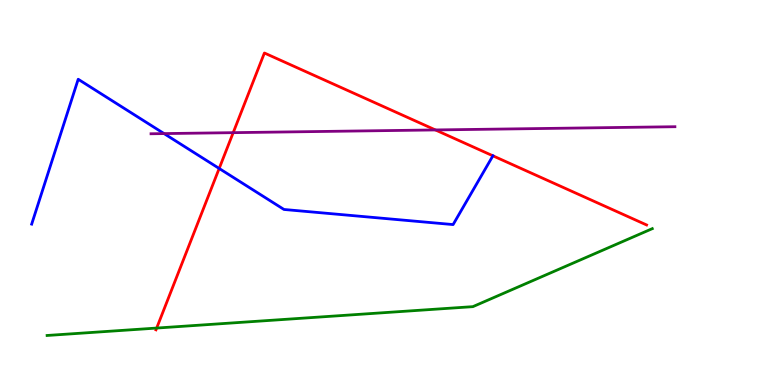[{'lines': ['blue', 'red'], 'intersections': [{'x': 2.83, 'y': 5.62}, {'x': 6.36, 'y': 5.95}]}, {'lines': ['green', 'red'], 'intersections': [{'x': 2.02, 'y': 1.48}]}, {'lines': ['purple', 'red'], 'intersections': [{'x': 3.01, 'y': 6.55}, {'x': 5.62, 'y': 6.62}]}, {'lines': ['blue', 'green'], 'intersections': []}, {'lines': ['blue', 'purple'], 'intersections': [{'x': 2.12, 'y': 6.53}]}, {'lines': ['green', 'purple'], 'intersections': []}]